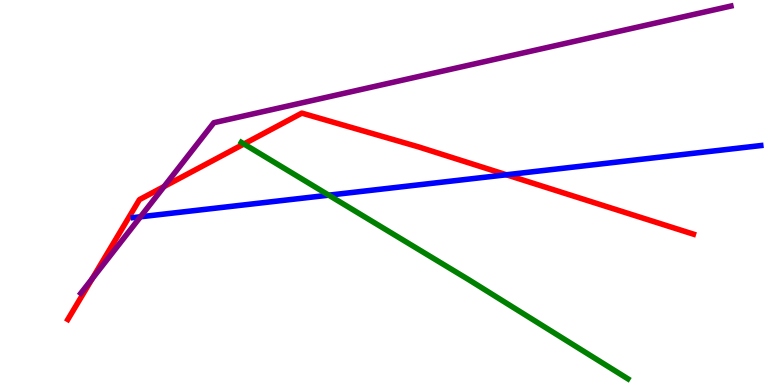[{'lines': ['blue', 'red'], 'intersections': [{'x': 6.53, 'y': 5.46}]}, {'lines': ['green', 'red'], 'intersections': [{'x': 3.15, 'y': 6.26}]}, {'lines': ['purple', 'red'], 'intersections': [{'x': 1.19, 'y': 2.76}, {'x': 2.12, 'y': 5.16}]}, {'lines': ['blue', 'green'], 'intersections': [{'x': 4.24, 'y': 4.93}]}, {'lines': ['blue', 'purple'], 'intersections': [{'x': 1.81, 'y': 4.37}]}, {'lines': ['green', 'purple'], 'intersections': []}]